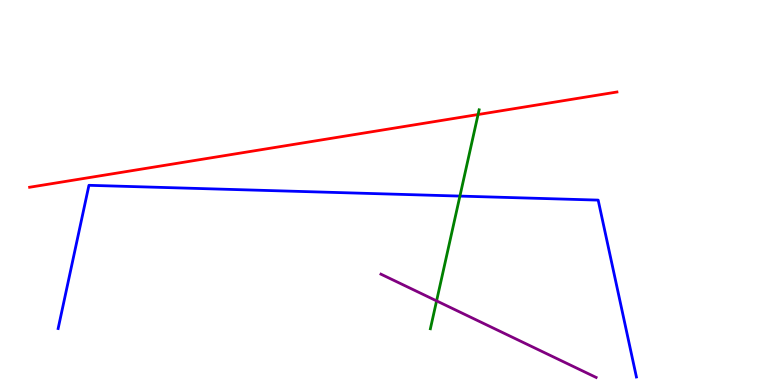[{'lines': ['blue', 'red'], 'intersections': []}, {'lines': ['green', 'red'], 'intersections': [{'x': 6.17, 'y': 7.03}]}, {'lines': ['purple', 'red'], 'intersections': []}, {'lines': ['blue', 'green'], 'intersections': [{'x': 5.93, 'y': 4.91}]}, {'lines': ['blue', 'purple'], 'intersections': []}, {'lines': ['green', 'purple'], 'intersections': [{'x': 5.63, 'y': 2.18}]}]